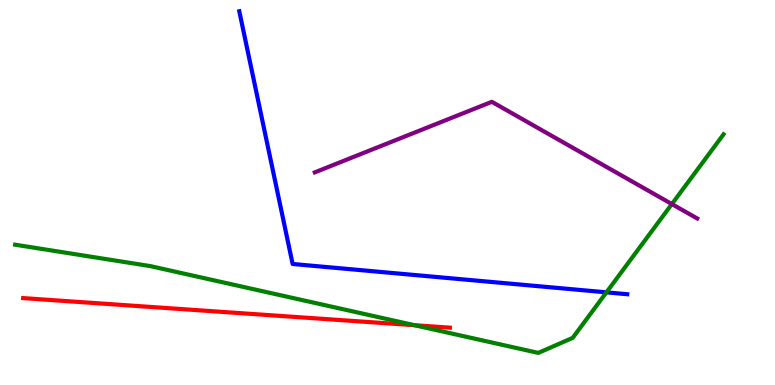[{'lines': ['blue', 'red'], 'intersections': []}, {'lines': ['green', 'red'], 'intersections': [{'x': 5.35, 'y': 1.55}]}, {'lines': ['purple', 'red'], 'intersections': []}, {'lines': ['blue', 'green'], 'intersections': [{'x': 7.82, 'y': 2.41}]}, {'lines': ['blue', 'purple'], 'intersections': []}, {'lines': ['green', 'purple'], 'intersections': [{'x': 8.67, 'y': 4.7}]}]